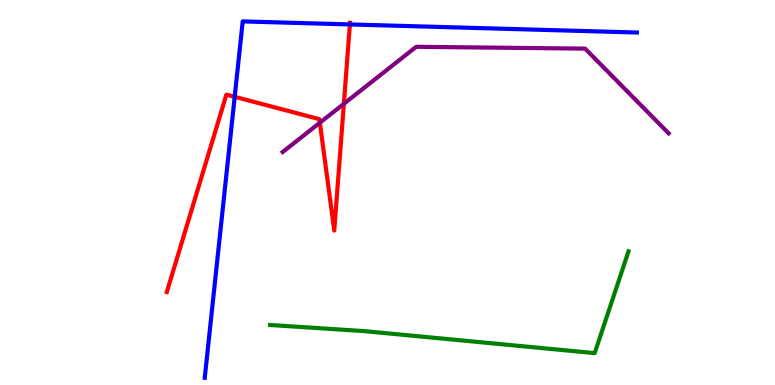[{'lines': ['blue', 'red'], 'intersections': [{'x': 3.03, 'y': 7.49}, {'x': 4.51, 'y': 9.37}]}, {'lines': ['green', 'red'], 'intersections': []}, {'lines': ['purple', 'red'], 'intersections': [{'x': 4.13, 'y': 6.81}, {'x': 4.44, 'y': 7.3}]}, {'lines': ['blue', 'green'], 'intersections': []}, {'lines': ['blue', 'purple'], 'intersections': []}, {'lines': ['green', 'purple'], 'intersections': []}]